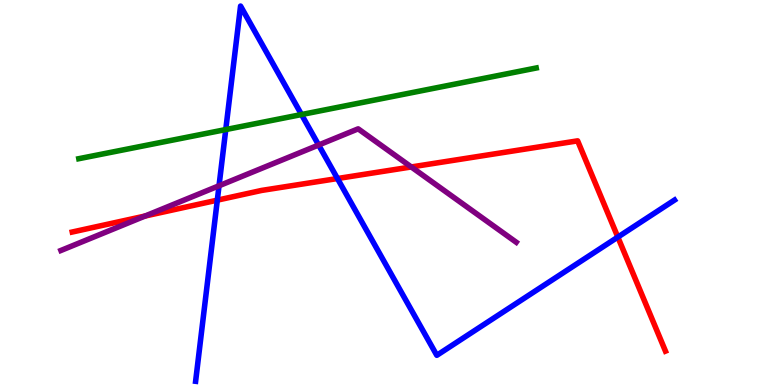[{'lines': ['blue', 'red'], 'intersections': [{'x': 2.8, 'y': 4.8}, {'x': 4.35, 'y': 5.36}, {'x': 7.97, 'y': 3.84}]}, {'lines': ['green', 'red'], 'intersections': []}, {'lines': ['purple', 'red'], 'intersections': [{'x': 1.87, 'y': 4.39}, {'x': 5.31, 'y': 5.66}]}, {'lines': ['blue', 'green'], 'intersections': [{'x': 2.91, 'y': 6.63}, {'x': 3.89, 'y': 7.02}]}, {'lines': ['blue', 'purple'], 'intersections': [{'x': 2.83, 'y': 5.17}, {'x': 4.11, 'y': 6.23}]}, {'lines': ['green', 'purple'], 'intersections': []}]